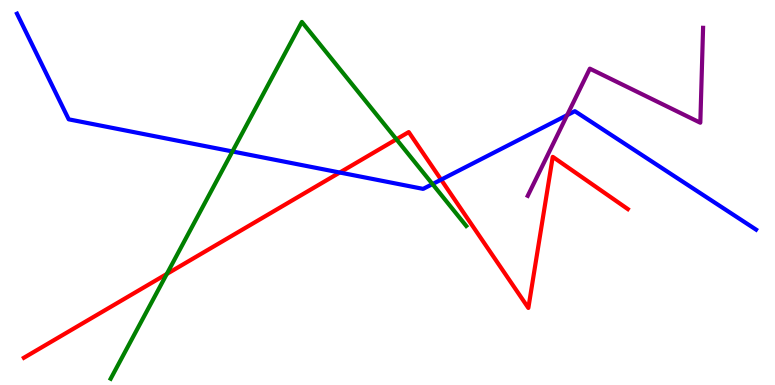[{'lines': ['blue', 'red'], 'intersections': [{'x': 4.38, 'y': 5.52}, {'x': 5.69, 'y': 5.33}]}, {'lines': ['green', 'red'], 'intersections': [{'x': 2.15, 'y': 2.88}, {'x': 5.12, 'y': 6.38}]}, {'lines': ['purple', 'red'], 'intersections': []}, {'lines': ['blue', 'green'], 'intersections': [{'x': 3.0, 'y': 6.07}, {'x': 5.58, 'y': 5.22}]}, {'lines': ['blue', 'purple'], 'intersections': [{'x': 7.32, 'y': 7.01}]}, {'lines': ['green', 'purple'], 'intersections': []}]